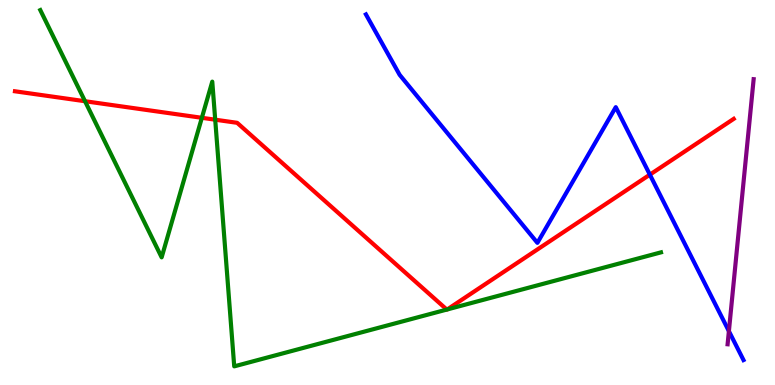[{'lines': ['blue', 'red'], 'intersections': [{'x': 8.39, 'y': 5.46}]}, {'lines': ['green', 'red'], 'intersections': [{'x': 1.1, 'y': 7.37}, {'x': 2.6, 'y': 6.94}, {'x': 2.78, 'y': 6.89}, {'x': 5.77, 'y': 1.96}, {'x': 5.77, 'y': 1.96}]}, {'lines': ['purple', 'red'], 'intersections': []}, {'lines': ['blue', 'green'], 'intersections': []}, {'lines': ['blue', 'purple'], 'intersections': [{'x': 9.41, 'y': 1.4}]}, {'lines': ['green', 'purple'], 'intersections': []}]